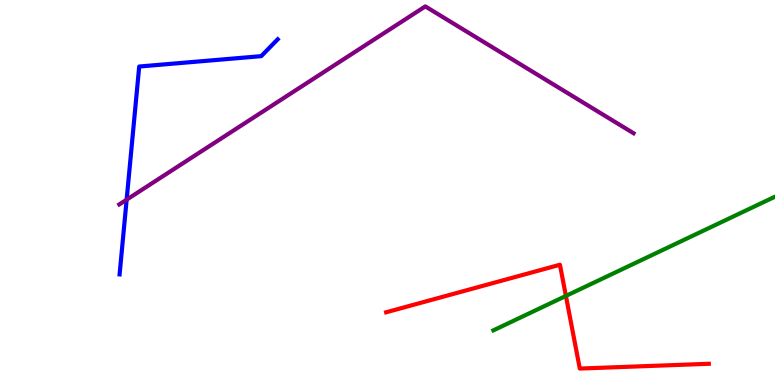[{'lines': ['blue', 'red'], 'intersections': []}, {'lines': ['green', 'red'], 'intersections': [{'x': 7.3, 'y': 2.31}]}, {'lines': ['purple', 'red'], 'intersections': []}, {'lines': ['blue', 'green'], 'intersections': []}, {'lines': ['blue', 'purple'], 'intersections': [{'x': 1.63, 'y': 4.81}]}, {'lines': ['green', 'purple'], 'intersections': []}]